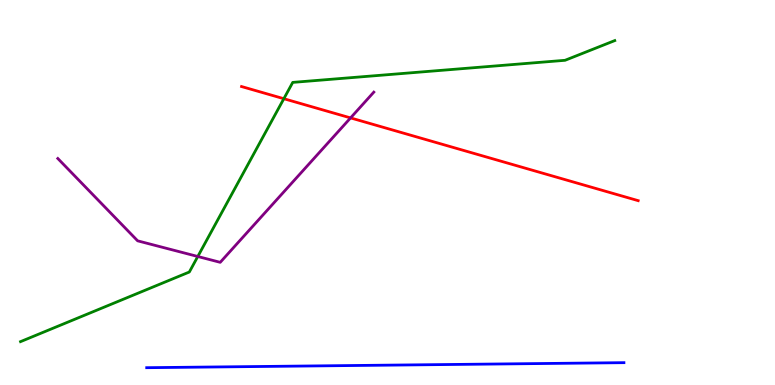[{'lines': ['blue', 'red'], 'intersections': []}, {'lines': ['green', 'red'], 'intersections': [{'x': 3.66, 'y': 7.44}]}, {'lines': ['purple', 'red'], 'intersections': [{'x': 4.52, 'y': 6.94}]}, {'lines': ['blue', 'green'], 'intersections': []}, {'lines': ['blue', 'purple'], 'intersections': []}, {'lines': ['green', 'purple'], 'intersections': [{'x': 2.55, 'y': 3.34}]}]